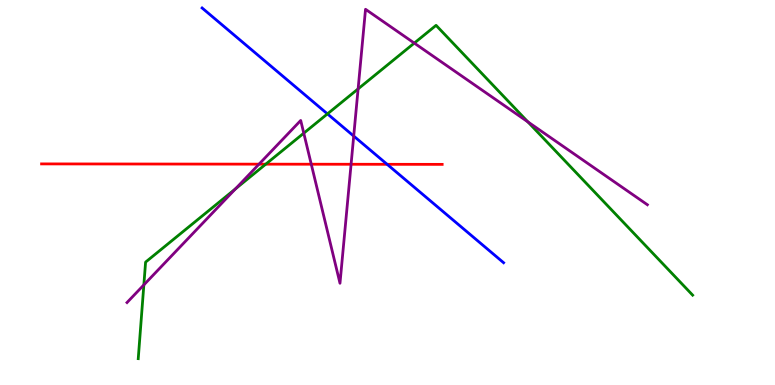[{'lines': ['blue', 'red'], 'intersections': [{'x': 5.0, 'y': 5.73}]}, {'lines': ['green', 'red'], 'intersections': [{'x': 3.43, 'y': 5.74}]}, {'lines': ['purple', 'red'], 'intersections': [{'x': 3.34, 'y': 5.74}, {'x': 4.02, 'y': 5.73}, {'x': 4.53, 'y': 5.73}]}, {'lines': ['blue', 'green'], 'intersections': [{'x': 4.23, 'y': 7.04}]}, {'lines': ['blue', 'purple'], 'intersections': [{'x': 4.56, 'y': 6.47}]}, {'lines': ['green', 'purple'], 'intersections': [{'x': 1.86, 'y': 2.6}, {'x': 3.04, 'y': 5.09}, {'x': 3.92, 'y': 6.54}, {'x': 4.62, 'y': 7.69}, {'x': 5.35, 'y': 8.88}, {'x': 6.81, 'y': 6.83}]}]